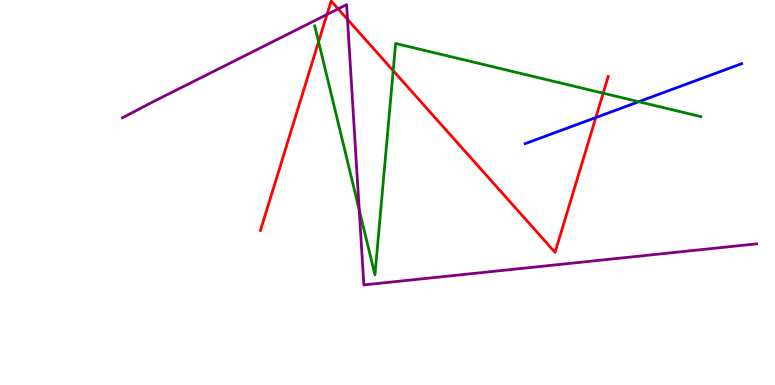[{'lines': ['blue', 'red'], 'intersections': [{'x': 7.69, 'y': 6.95}]}, {'lines': ['green', 'red'], 'intersections': [{'x': 4.11, 'y': 8.91}, {'x': 5.07, 'y': 8.16}, {'x': 7.78, 'y': 7.58}]}, {'lines': ['purple', 'red'], 'intersections': [{'x': 4.22, 'y': 9.62}, {'x': 4.36, 'y': 9.77}, {'x': 4.48, 'y': 9.5}]}, {'lines': ['blue', 'green'], 'intersections': [{'x': 8.24, 'y': 7.36}]}, {'lines': ['blue', 'purple'], 'intersections': []}, {'lines': ['green', 'purple'], 'intersections': [{'x': 4.64, 'y': 4.55}]}]